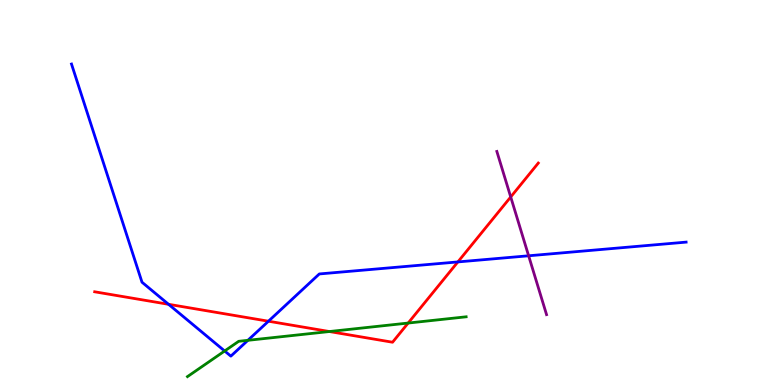[{'lines': ['blue', 'red'], 'intersections': [{'x': 2.17, 'y': 2.1}, {'x': 3.46, 'y': 1.66}, {'x': 5.91, 'y': 3.2}]}, {'lines': ['green', 'red'], 'intersections': [{'x': 4.25, 'y': 1.39}, {'x': 5.27, 'y': 1.61}]}, {'lines': ['purple', 'red'], 'intersections': [{'x': 6.59, 'y': 4.88}]}, {'lines': ['blue', 'green'], 'intersections': [{'x': 2.9, 'y': 0.883}, {'x': 3.2, 'y': 1.16}]}, {'lines': ['blue', 'purple'], 'intersections': [{'x': 6.82, 'y': 3.36}]}, {'lines': ['green', 'purple'], 'intersections': []}]